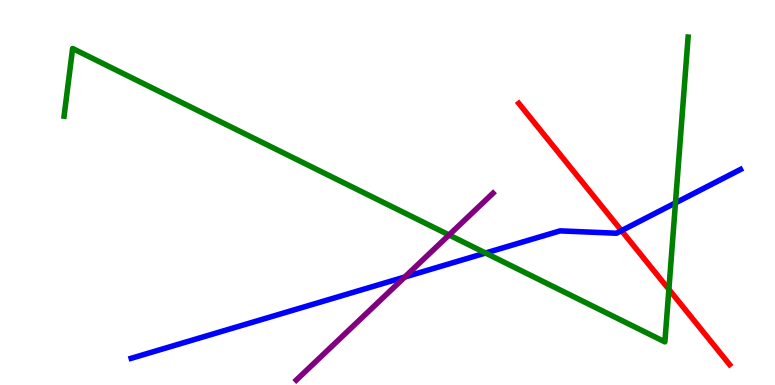[{'lines': ['blue', 'red'], 'intersections': [{'x': 8.02, 'y': 4.01}]}, {'lines': ['green', 'red'], 'intersections': [{'x': 8.63, 'y': 2.48}]}, {'lines': ['purple', 'red'], 'intersections': []}, {'lines': ['blue', 'green'], 'intersections': [{'x': 6.26, 'y': 3.43}, {'x': 8.72, 'y': 4.73}]}, {'lines': ['blue', 'purple'], 'intersections': [{'x': 5.22, 'y': 2.8}]}, {'lines': ['green', 'purple'], 'intersections': [{'x': 5.79, 'y': 3.9}]}]